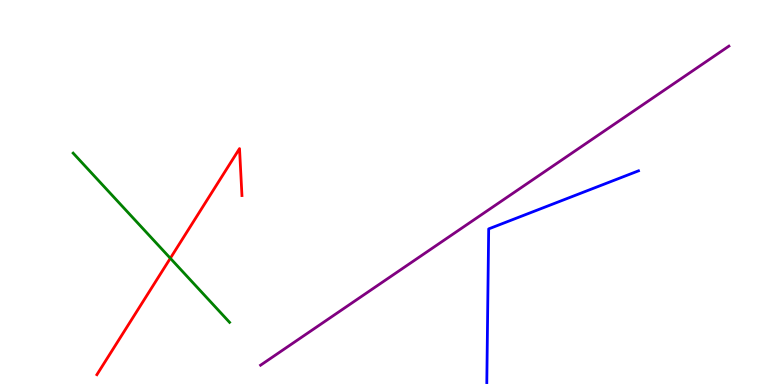[{'lines': ['blue', 'red'], 'intersections': []}, {'lines': ['green', 'red'], 'intersections': [{'x': 2.2, 'y': 3.29}]}, {'lines': ['purple', 'red'], 'intersections': []}, {'lines': ['blue', 'green'], 'intersections': []}, {'lines': ['blue', 'purple'], 'intersections': []}, {'lines': ['green', 'purple'], 'intersections': []}]